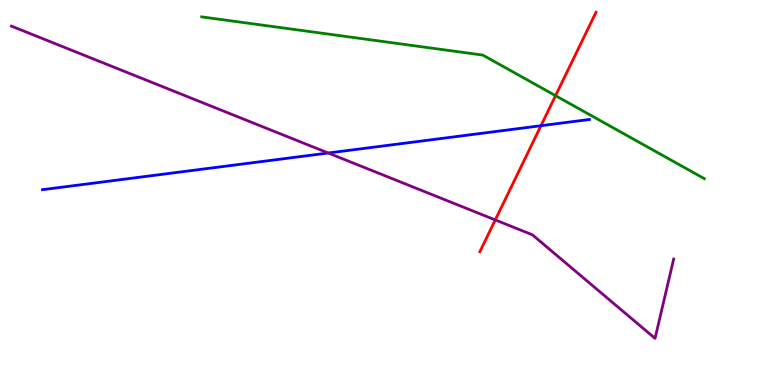[{'lines': ['blue', 'red'], 'intersections': [{'x': 6.98, 'y': 6.73}]}, {'lines': ['green', 'red'], 'intersections': [{'x': 7.17, 'y': 7.52}]}, {'lines': ['purple', 'red'], 'intersections': [{'x': 6.39, 'y': 4.29}]}, {'lines': ['blue', 'green'], 'intersections': []}, {'lines': ['blue', 'purple'], 'intersections': [{'x': 4.23, 'y': 6.03}]}, {'lines': ['green', 'purple'], 'intersections': []}]